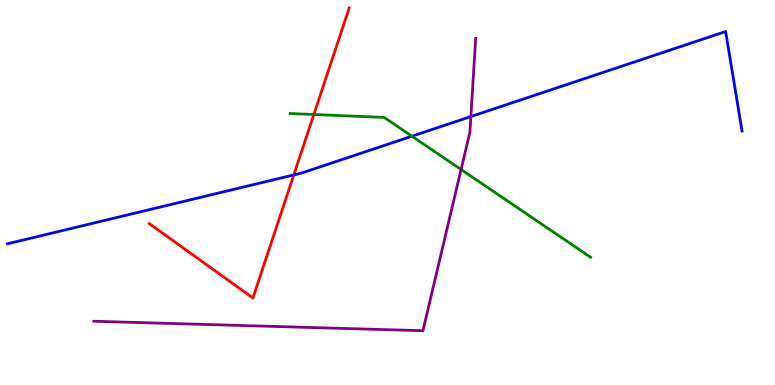[{'lines': ['blue', 'red'], 'intersections': [{'x': 3.79, 'y': 5.46}]}, {'lines': ['green', 'red'], 'intersections': [{'x': 4.05, 'y': 7.03}]}, {'lines': ['purple', 'red'], 'intersections': []}, {'lines': ['blue', 'green'], 'intersections': [{'x': 5.32, 'y': 6.46}]}, {'lines': ['blue', 'purple'], 'intersections': [{'x': 6.08, 'y': 6.97}]}, {'lines': ['green', 'purple'], 'intersections': [{'x': 5.95, 'y': 5.6}]}]